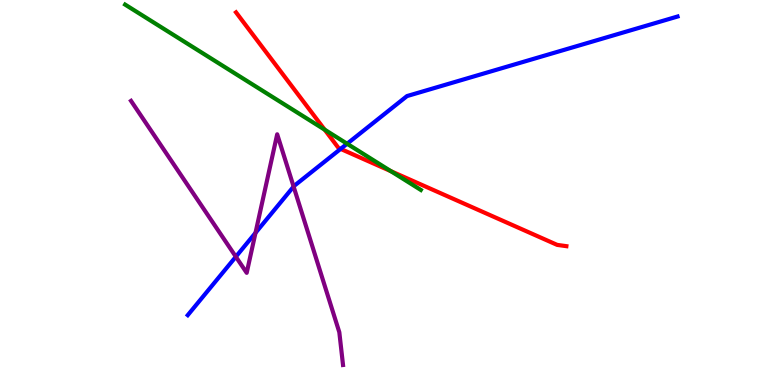[{'lines': ['blue', 'red'], 'intersections': [{'x': 4.4, 'y': 6.13}]}, {'lines': ['green', 'red'], 'intersections': [{'x': 4.19, 'y': 6.63}, {'x': 5.04, 'y': 5.55}]}, {'lines': ['purple', 'red'], 'intersections': []}, {'lines': ['blue', 'green'], 'intersections': [{'x': 4.48, 'y': 6.27}]}, {'lines': ['blue', 'purple'], 'intersections': [{'x': 3.04, 'y': 3.33}, {'x': 3.3, 'y': 3.95}, {'x': 3.79, 'y': 5.15}]}, {'lines': ['green', 'purple'], 'intersections': []}]